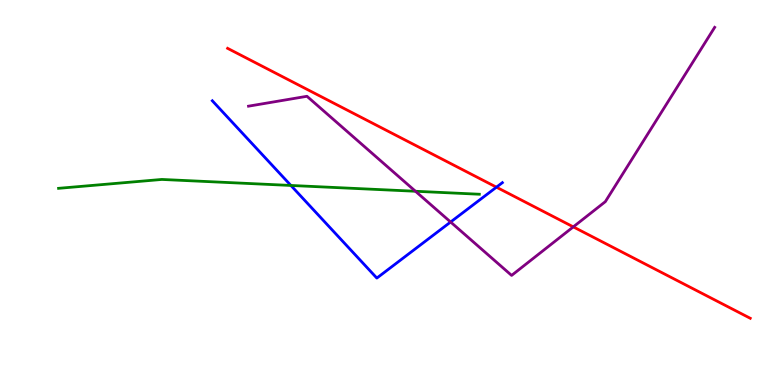[{'lines': ['blue', 'red'], 'intersections': [{'x': 6.41, 'y': 5.14}]}, {'lines': ['green', 'red'], 'intersections': []}, {'lines': ['purple', 'red'], 'intersections': [{'x': 7.4, 'y': 4.11}]}, {'lines': ['blue', 'green'], 'intersections': [{'x': 3.75, 'y': 5.18}]}, {'lines': ['blue', 'purple'], 'intersections': [{'x': 5.81, 'y': 4.23}]}, {'lines': ['green', 'purple'], 'intersections': [{'x': 5.36, 'y': 5.03}]}]